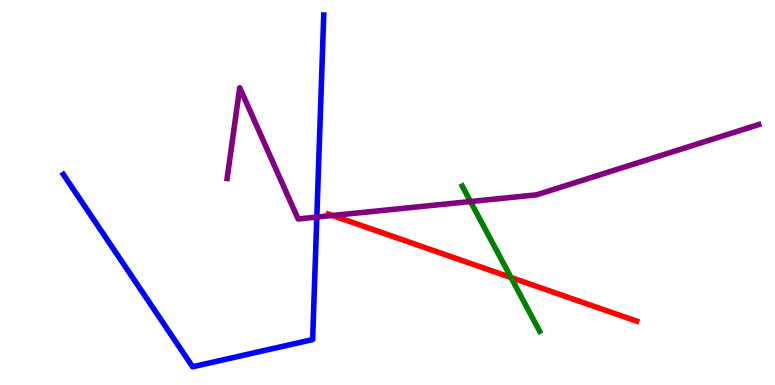[{'lines': ['blue', 'red'], 'intersections': []}, {'lines': ['green', 'red'], 'intersections': [{'x': 6.59, 'y': 2.79}]}, {'lines': ['purple', 'red'], 'intersections': [{'x': 4.29, 'y': 4.4}]}, {'lines': ['blue', 'green'], 'intersections': []}, {'lines': ['blue', 'purple'], 'intersections': [{'x': 4.09, 'y': 4.36}]}, {'lines': ['green', 'purple'], 'intersections': [{'x': 6.07, 'y': 4.77}]}]